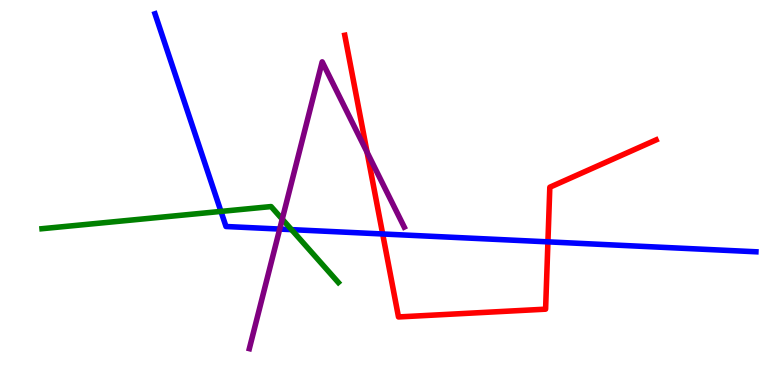[{'lines': ['blue', 'red'], 'intersections': [{'x': 4.94, 'y': 3.92}, {'x': 7.07, 'y': 3.72}]}, {'lines': ['green', 'red'], 'intersections': []}, {'lines': ['purple', 'red'], 'intersections': [{'x': 4.74, 'y': 6.05}]}, {'lines': ['blue', 'green'], 'intersections': [{'x': 2.85, 'y': 4.51}, {'x': 3.76, 'y': 4.04}]}, {'lines': ['blue', 'purple'], 'intersections': [{'x': 3.61, 'y': 4.05}]}, {'lines': ['green', 'purple'], 'intersections': [{'x': 3.64, 'y': 4.31}]}]